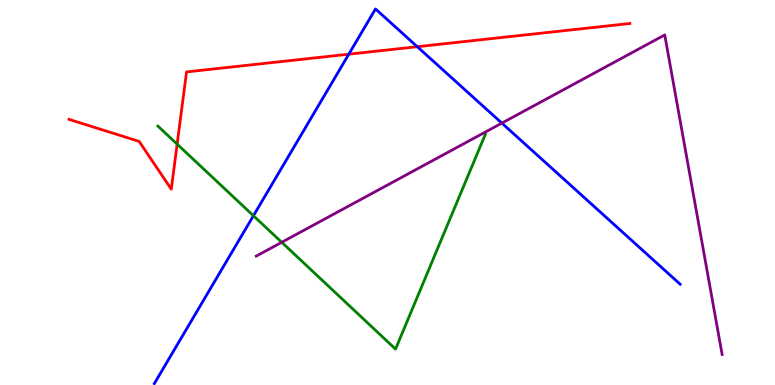[{'lines': ['blue', 'red'], 'intersections': [{'x': 4.5, 'y': 8.59}, {'x': 5.38, 'y': 8.79}]}, {'lines': ['green', 'red'], 'intersections': [{'x': 2.29, 'y': 6.26}]}, {'lines': ['purple', 'red'], 'intersections': []}, {'lines': ['blue', 'green'], 'intersections': [{'x': 3.27, 'y': 4.4}]}, {'lines': ['blue', 'purple'], 'intersections': [{'x': 6.48, 'y': 6.8}]}, {'lines': ['green', 'purple'], 'intersections': [{'x': 3.64, 'y': 3.71}]}]